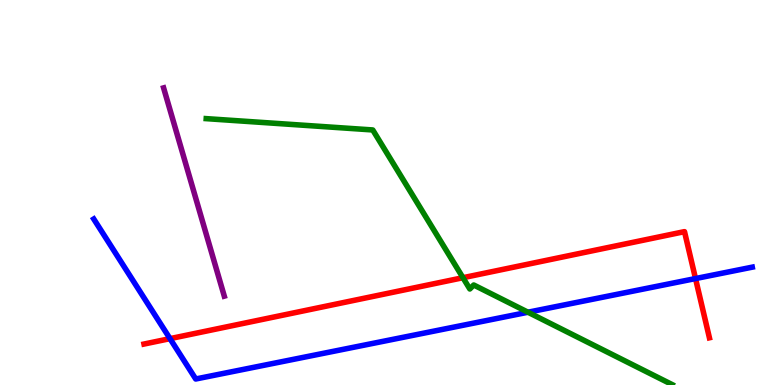[{'lines': ['blue', 'red'], 'intersections': [{'x': 2.19, 'y': 1.2}, {'x': 8.97, 'y': 2.76}]}, {'lines': ['green', 'red'], 'intersections': [{'x': 5.97, 'y': 2.79}]}, {'lines': ['purple', 'red'], 'intersections': []}, {'lines': ['blue', 'green'], 'intersections': [{'x': 6.81, 'y': 1.89}]}, {'lines': ['blue', 'purple'], 'intersections': []}, {'lines': ['green', 'purple'], 'intersections': []}]